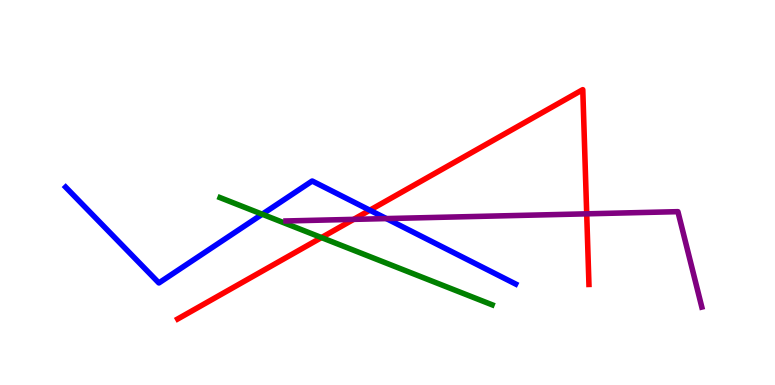[{'lines': ['blue', 'red'], 'intersections': [{'x': 4.77, 'y': 4.54}]}, {'lines': ['green', 'red'], 'intersections': [{'x': 4.15, 'y': 3.83}]}, {'lines': ['purple', 'red'], 'intersections': [{'x': 4.56, 'y': 4.3}, {'x': 7.57, 'y': 4.45}]}, {'lines': ['blue', 'green'], 'intersections': [{'x': 3.38, 'y': 4.44}]}, {'lines': ['blue', 'purple'], 'intersections': [{'x': 4.99, 'y': 4.32}]}, {'lines': ['green', 'purple'], 'intersections': []}]